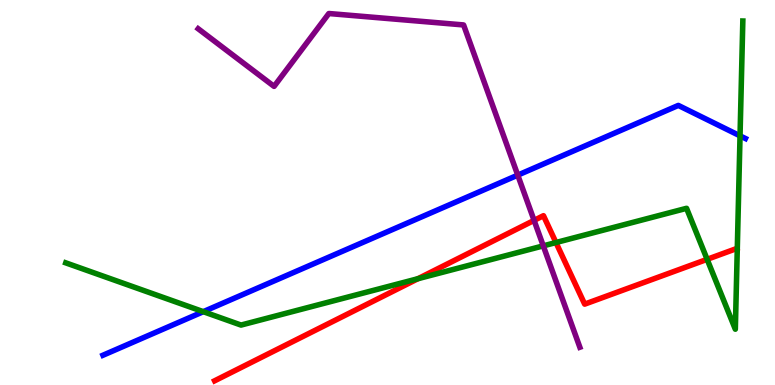[{'lines': ['blue', 'red'], 'intersections': []}, {'lines': ['green', 'red'], 'intersections': [{'x': 5.39, 'y': 2.76}, {'x': 7.17, 'y': 3.7}, {'x': 9.12, 'y': 3.26}]}, {'lines': ['purple', 'red'], 'intersections': [{'x': 6.89, 'y': 4.28}]}, {'lines': ['blue', 'green'], 'intersections': [{'x': 2.62, 'y': 1.9}, {'x': 9.55, 'y': 6.47}]}, {'lines': ['blue', 'purple'], 'intersections': [{'x': 6.68, 'y': 5.45}]}, {'lines': ['green', 'purple'], 'intersections': [{'x': 7.01, 'y': 3.61}]}]